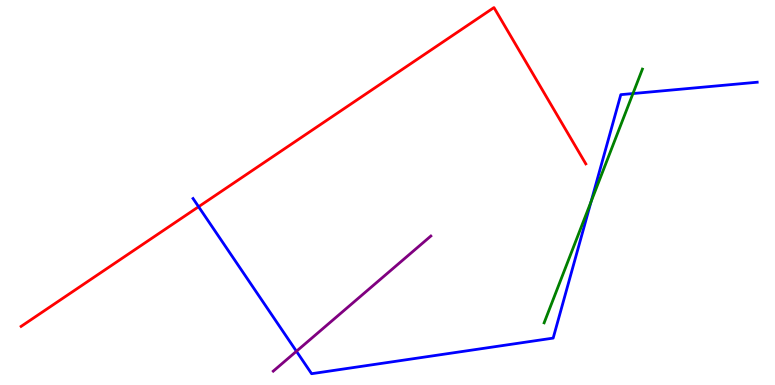[{'lines': ['blue', 'red'], 'intersections': [{'x': 2.56, 'y': 4.63}]}, {'lines': ['green', 'red'], 'intersections': []}, {'lines': ['purple', 'red'], 'intersections': []}, {'lines': ['blue', 'green'], 'intersections': [{'x': 7.63, 'y': 4.76}, {'x': 8.17, 'y': 7.57}]}, {'lines': ['blue', 'purple'], 'intersections': [{'x': 3.82, 'y': 0.876}]}, {'lines': ['green', 'purple'], 'intersections': []}]